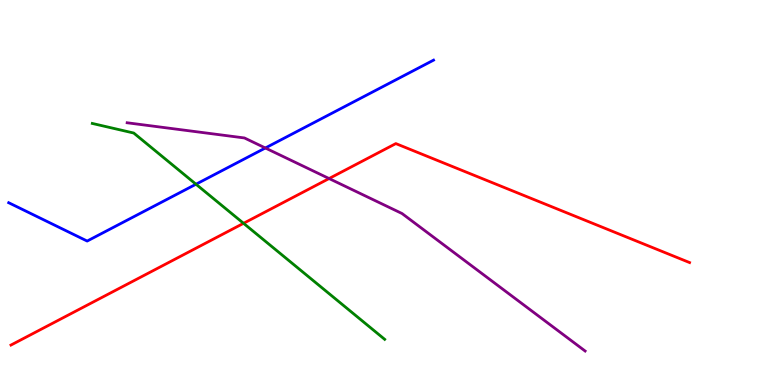[{'lines': ['blue', 'red'], 'intersections': []}, {'lines': ['green', 'red'], 'intersections': [{'x': 3.14, 'y': 4.2}]}, {'lines': ['purple', 'red'], 'intersections': [{'x': 4.25, 'y': 5.36}]}, {'lines': ['blue', 'green'], 'intersections': [{'x': 2.53, 'y': 5.22}]}, {'lines': ['blue', 'purple'], 'intersections': [{'x': 3.42, 'y': 6.16}]}, {'lines': ['green', 'purple'], 'intersections': []}]